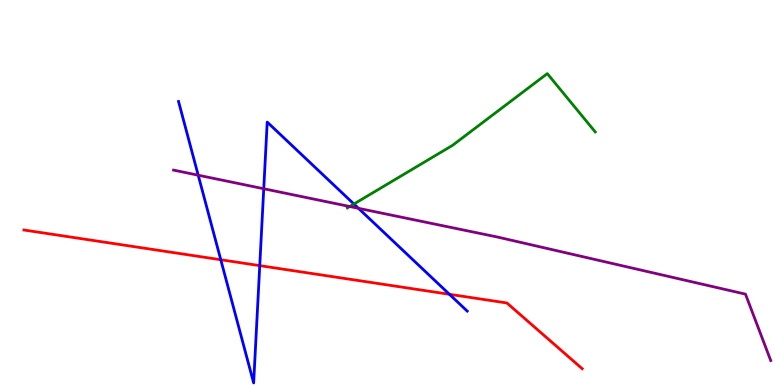[{'lines': ['blue', 'red'], 'intersections': [{'x': 2.85, 'y': 3.25}, {'x': 3.35, 'y': 3.1}, {'x': 5.8, 'y': 2.36}]}, {'lines': ['green', 'red'], 'intersections': []}, {'lines': ['purple', 'red'], 'intersections': []}, {'lines': ['blue', 'green'], 'intersections': [{'x': 4.57, 'y': 4.7}]}, {'lines': ['blue', 'purple'], 'intersections': [{'x': 2.56, 'y': 5.45}, {'x': 3.4, 'y': 5.1}, {'x': 4.63, 'y': 4.59}]}, {'lines': ['green', 'purple'], 'intersections': [{'x': 4.51, 'y': 4.64}]}]